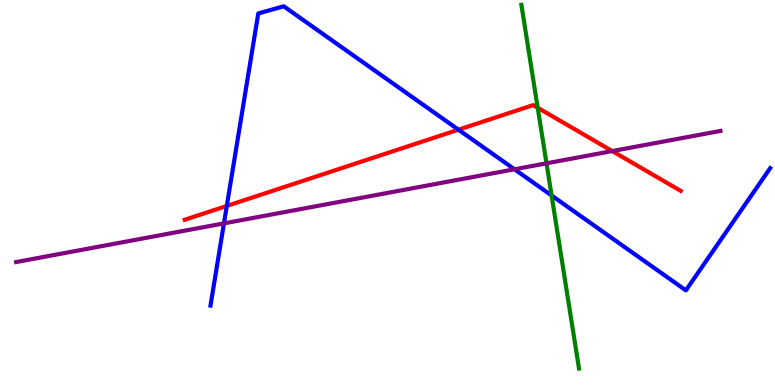[{'lines': ['blue', 'red'], 'intersections': [{'x': 2.93, 'y': 4.65}, {'x': 5.92, 'y': 6.63}]}, {'lines': ['green', 'red'], 'intersections': [{'x': 6.94, 'y': 7.2}]}, {'lines': ['purple', 'red'], 'intersections': [{'x': 7.9, 'y': 6.08}]}, {'lines': ['blue', 'green'], 'intersections': [{'x': 7.12, 'y': 4.92}]}, {'lines': ['blue', 'purple'], 'intersections': [{'x': 2.89, 'y': 4.2}, {'x': 6.64, 'y': 5.6}]}, {'lines': ['green', 'purple'], 'intersections': [{'x': 7.05, 'y': 5.76}]}]